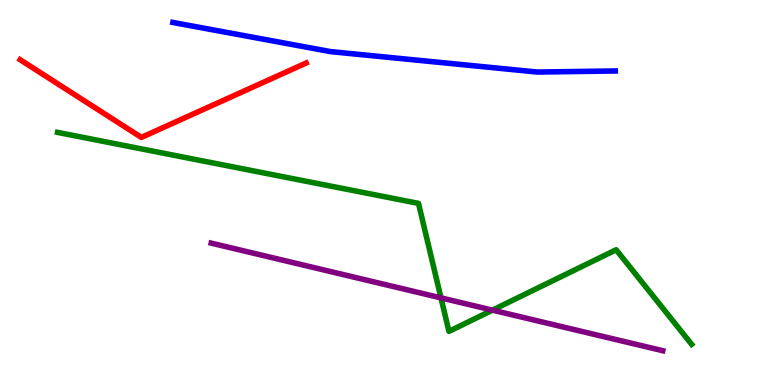[{'lines': ['blue', 'red'], 'intersections': []}, {'lines': ['green', 'red'], 'intersections': []}, {'lines': ['purple', 'red'], 'intersections': []}, {'lines': ['blue', 'green'], 'intersections': []}, {'lines': ['blue', 'purple'], 'intersections': []}, {'lines': ['green', 'purple'], 'intersections': [{'x': 5.69, 'y': 2.26}, {'x': 6.35, 'y': 1.94}]}]